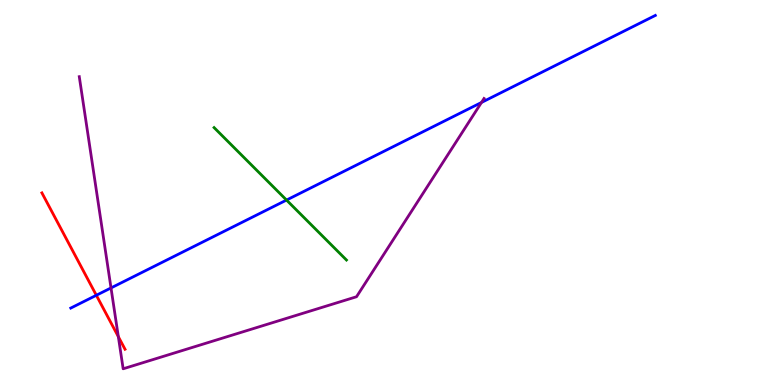[{'lines': ['blue', 'red'], 'intersections': [{'x': 1.24, 'y': 2.33}]}, {'lines': ['green', 'red'], 'intersections': []}, {'lines': ['purple', 'red'], 'intersections': [{'x': 1.53, 'y': 1.26}]}, {'lines': ['blue', 'green'], 'intersections': [{'x': 3.7, 'y': 4.8}]}, {'lines': ['blue', 'purple'], 'intersections': [{'x': 1.43, 'y': 2.52}, {'x': 6.21, 'y': 7.34}]}, {'lines': ['green', 'purple'], 'intersections': []}]